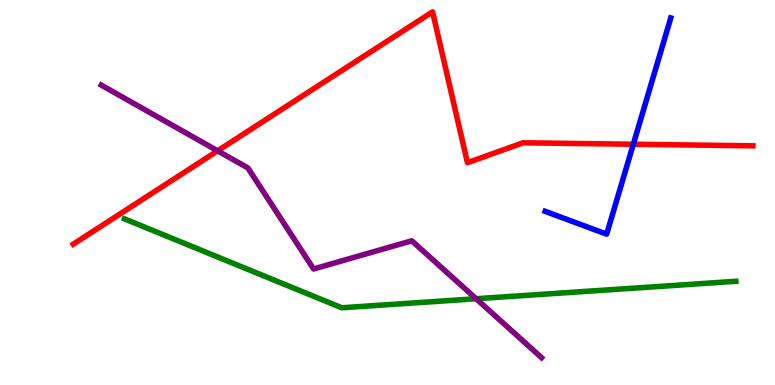[{'lines': ['blue', 'red'], 'intersections': [{'x': 8.17, 'y': 6.25}]}, {'lines': ['green', 'red'], 'intersections': []}, {'lines': ['purple', 'red'], 'intersections': [{'x': 2.81, 'y': 6.08}]}, {'lines': ['blue', 'green'], 'intersections': []}, {'lines': ['blue', 'purple'], 'intersections': []}, {'lines': ['green', 'purple'], 'intersections': [{'x': 6.14, 'y': 2.24}]}]